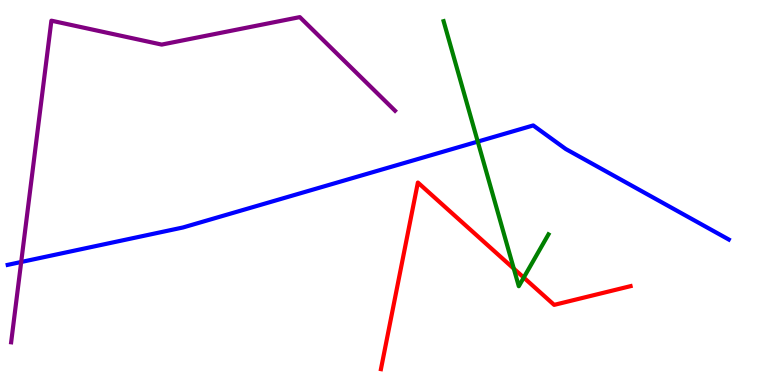[{'lines': ['blue', 'red'], 'intersections': []}, {'lines': ['green', 'red'], 'intersections': [{'x': 6.63, 'y': 3.02}, {'x': 6.76, 'y': 2.79}]}, {'lines': ['purple', 'red'], 'intersections': []}, {'lines': ['blue', 'green'], 'intersections': [{'x': 6.16, 'y': 6.32}]}, {'lines': ['blue', 'purple'], 'intersections': [{'x': 0.274, 'y': 3.2}]}, {'lines': ['green', 'purple'], 'intersections': []}]